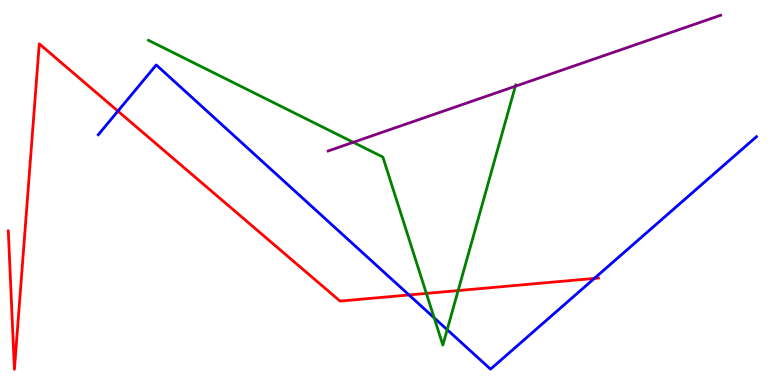[{'lines': ['blue', 'red'], 'intersections': [{'x': 1.52, 'y': 7.11}, {'x': 5.28, 'y': 2.34}, {'x': 7.67, 'y': 2.77}]}, {'lines': ['green', 'red'], 'intersections': [{'x': 5.5, 'y': 2.38}, {'x': 5.91, 'y': 2.45}]}, {'lines': ['purple', 'red'], 'intersections': []}, {'lines': ['blue', 'green'], 'intersections': [{'x': 5.6, 'y': 1.74}, {'x': 5.77, 'y': 1.44}]}, {'lines': ['blue', 'purple'], 'intersections': []}, {'lines': ['green', 'purple'], 'intersections': [{'x': 4.56, 'y': 6.3}, {'x': 6.65, 'y': 7.76}]}]